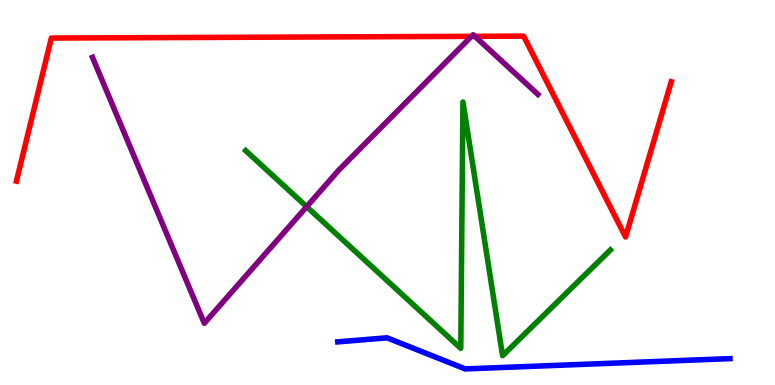[{'lines': ['blue', 'red'], 'intersections': []}, {'lines': ['green', 'red'], 'intersections': []}, {'lines': ['purple', 'red'], 'intersections': [{'x': 6.08, 'y': 9.06}, {'x': 6.13, 'y': 9.06}]}, {'lines': ['blue', 'green'], 'intersections': []}, {'lines': ['blue', 'purple'], 'intersections': []}, {'lines': ['green', 'purple'], 'intersections': [{'x': 3.96, 'y': 4.63}]}]